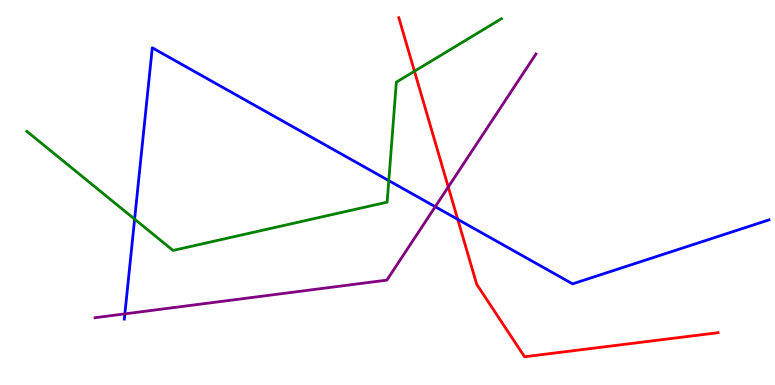[{'lines': ['blue', 'red'], 'intersections': [{'x': 5.91, 'y': 4.3}]}, {'lines': ['green', 'red'], 'intersections': [{'x': 5.35, 'y': 8.15}]}, {'lines': ['purple', 'red'], 'intersections': [{'x': 5.78, 'y': 5.14}]}, {'lines': ['blue', 'green'], 'intersections': [{'x': 1.74, 'y': 4.31}, {'x': 5.02, 'y': 5.31}]}, {'lines': ['blue', 'purple'], 'intersections': [{'x': 1.61, 'y': 1.85}, {'x': 5.62, 'y': 4.63}]}, {'lines': ['green', 'purple'], 'intersections': []}]